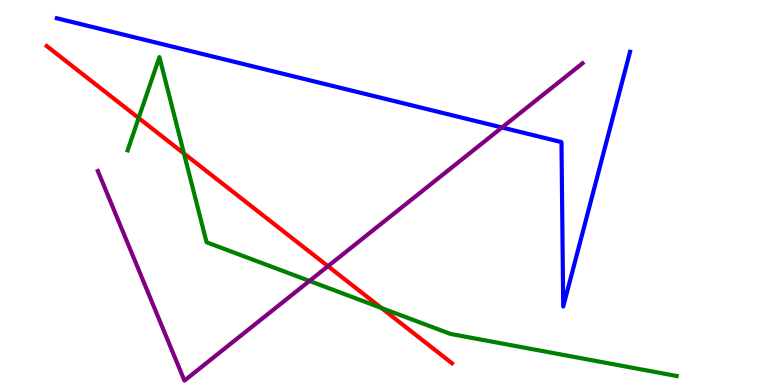[{'lines': ['blue', 'red'], 'intersections': []}, {'lines': ['green', 'red'], 'intersections': [{'x': 1.79, 'y': 6.93}, {'x': 2.37, 'y': 6.01}, {'x': 4.92, 'y': 2.0}]}, {'lines': ['purple', 'red'], 'intersections': [{'x': 4.23, 'y': 3.09}]}, {'lines': ['blue', 'green'], 'intersections': []}, {'lines': ['blue', 'purple'], 'intersections': [{'x': 6.48, 'y': 6.69}]}, {'lines': ['green', 'purple'], 'intersections': [{'x': 3.99, 'y': 2.7}]}]